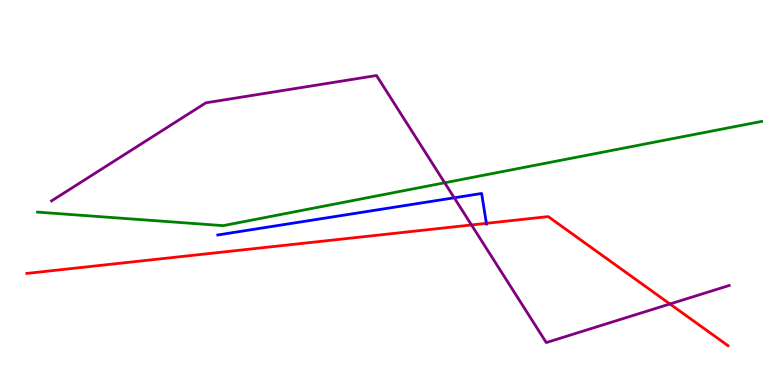[{'lines': ['blue', 'red'], 'intersections': [{'x': 6.28, 'y': 4.2}]}, {'lines': ['green', 'red'], 'intersections': []}, {'lines': ['purple', 'red'], 'intersections': [{'x': 6.08, 'y': 4.16}, {'x': 8.64, 'y': 2.1}]}, {'lines': ['blue', 'green'], 'intersections': []}, {'lines': ['blue', 'purple'], 'intersections': [{'x': 5.86, 'y': 4.86}]}, {'lines': ['green', 'purple'], 'intersections': [{'x': 5.74, 'y': 5.25}]}]